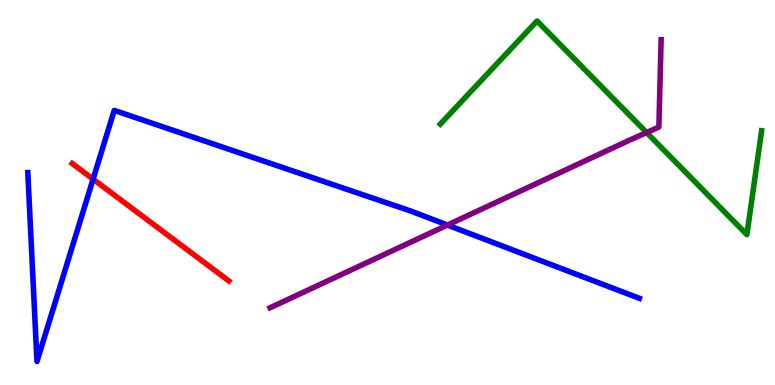[{'lines': ['blue', 'red'], 'intersections': [{'x': 1.2, 'y': 5.35}]}, {'lines': ['green', 'red'], 'intersections': []}, {'lines': ['purple', 'red'], 'intersections': []}, {'lines': ['blue', 'green'], 'intersections': []}, {'lines': ['blue', 'purple'], 'intersections': [{'x': 5.77, 'y': 4.15}]}, {'lines': ['green', 'purple'], 'intersections': [{'x': 8.34, 'y': 6.56}]}]